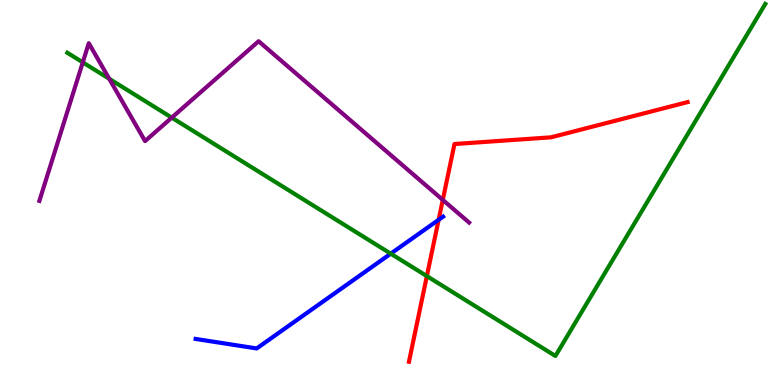[{'lines': ['blue', 'red'], 'intersections': [{'x': 5.66, 'y': 4.29}]}, {'lines': ['green', 'red'], 'intersections': [{'x': 5.51, 'y': 2.83}]}, {'lines': ['purple', 'red'], 'intersections': [{'x': 5.71, 'y': 4.81}]}, {'lines': ['blue', 'green'], 'intersections': [{'x': 5.04, 'y': 3.41}]}, {'lines': ['blue', 'purple'], 'intersections': []}, {'lines': ['green', 'purple'], 'intersections': [{'x': 1.07, 'y': 8.38}, {'x': 1.41, 'y': 7.95}, {'x': 2.22, 'y': 6.94}]}]